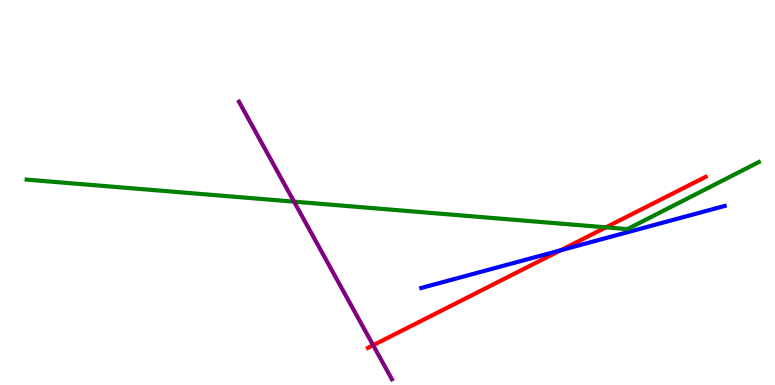[{'lines': ['blue', 'red'], 'intersections': [{'x': 7.23, 'y': 3.5}]}, {'lines': ['green', 'red'], 'intersections': [{'x': 7.82, 'y': 4.09}]}, {'lines': ['purple', 'red'], 'intersections': [{'x': 4.81, 'y': 1.03}]}, {'lines': ['blue', 'green'], 'intersections': []}, {'lines': ['blue', 'purple'], 'intersections': []}, {'lines': ['green', 'purple'], 'intersections': [{'x': 3.79, 'y': 4.76}]}]